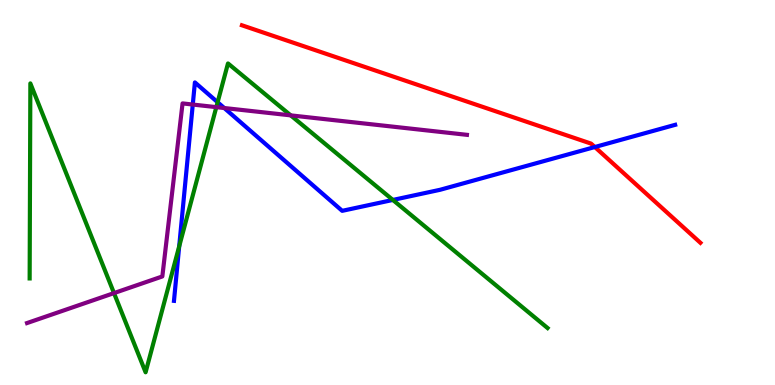[{'lines': ['blue', 'red'], 'intersections': [{'x': 7.68, 'y': 6.18}]}, {'lines': ['green', 'red'], 'intersections': []}, {'lines': ['purple', 'red'], 'intersections': []}, {'lines': ['blue', 'green'], 'intersections': [{'x': 2.31, 'y': 3.6}, {'x': 2.81, 'y': 7.34}, {'x': 5.07, 'y': 4.81}]}, {'lines': ['blue', 'purple'], 'intersections': [{'x': 2.49, 'y': 7.28}, {'x': 2.89, 'y': 7.19}]}, {'lines': ['green', 'purple'], 'intersections': [{'x': 1.47, 'y': 2.39}, {'x': 2.79, 'y': 7.22}, {'x': 3.75, 'y': 7.0}]}]